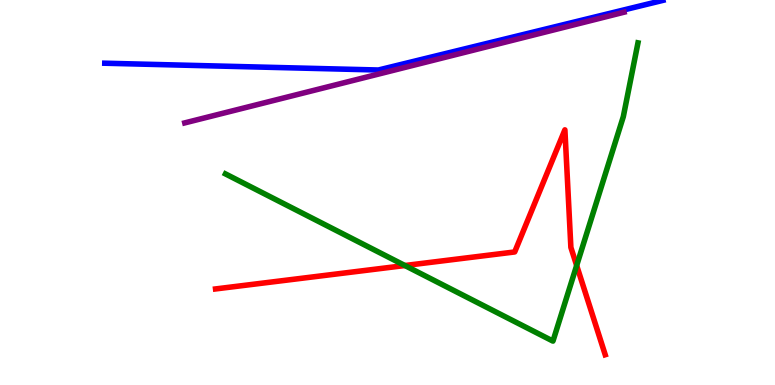[{'lines': ['blue', 'red'], 'intersections': []}, {'lines': ['green', 'red'], 'intersections': [{'x': 5.22, 'y': 3.1}, {'x': 7.44, 'y': 3.1}]}, {'lines': ['purple', 'red'], 'intersections': []}, {'lines': ['blue', 'green'], 'intersections': []}, {'lines': ['blue', 'purple'], 'intersections': []}, {'lines': ['green', 'purple'], 'intersections': []}]